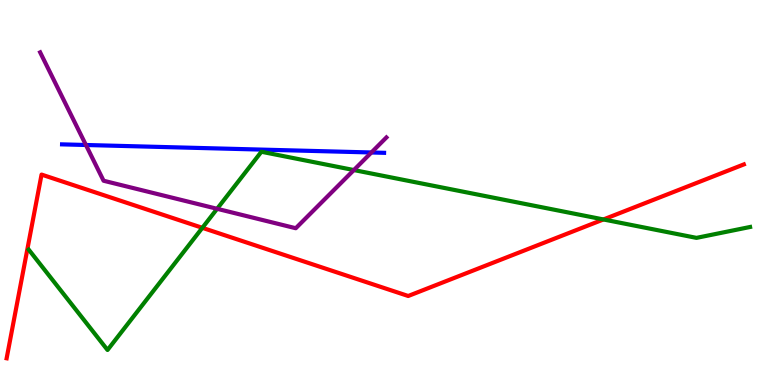[{'lines': ['blue', 'red'], 'intersections': []}, {'lines': ['green', 'red'], 'intersections': [{'x': 2.61, 'y': 4.08}, {'x': 7.79, 'y': 4.3}]}, {'lines': ['purple', 'red'], 'intersections': []}, {'lines': ['blue', 'green'], 'intersections': []}, {'lines': ['blue', 'purple'], 'intersections': [{'x': 1.11, 'y': 6.23}, {'x': 4.79, 'y': 6.04}]}, {'lines': ['green', 'purple'], 'intersections': [{'x': 2.8, 'y': 4.58}, {'x': 4.57, 'y': 5.58}]}]